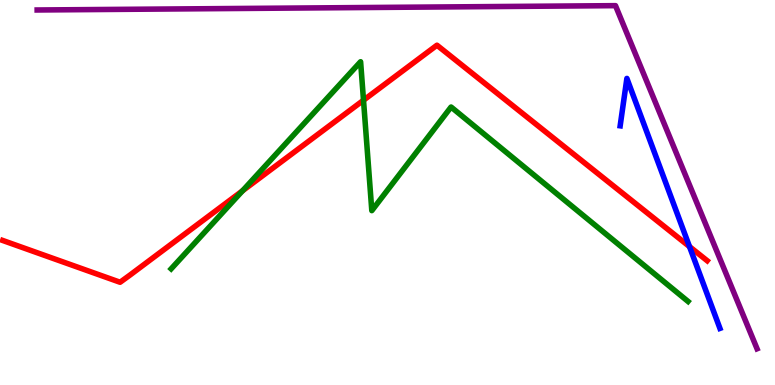[{'lines': ['blue', 'red'], 'intersections': [{'x': 8.9, 'y': 3.59}]}, {'lines': ['green', 'red'], 'intersections': [{'x': 3.13, 'y': 5.04}, {'x': 4.69, 'y': 7.4}]}, {'lines': ['purple', 'red'], 'intersections': []}, {'lines': ['blue', 'green'], 'intersections': []}, {'lines': ['blue', 'purple'], 'intersections': []}, {'lines': ['green', 'purple'], 'intersections': []}]